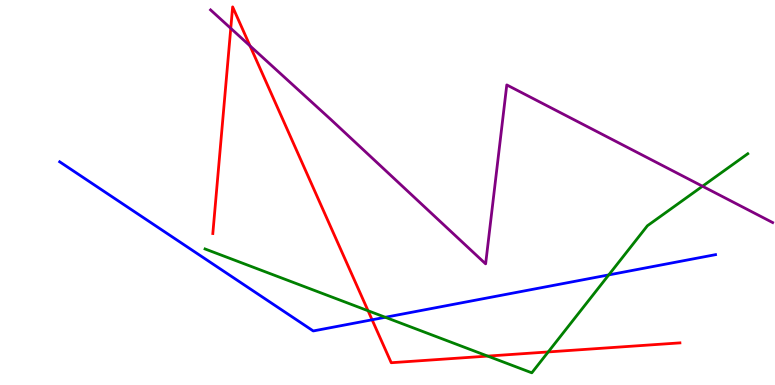[{'lines': ['blue', 'red'], 'intersections': [{'x': 4.8, 'y': 1.69}]}, {'lines': ['green', 'red'], 'intersections': [{'x': 4.75, 'y': 1.93}, {'x': 6.29, 'y': 0.751}, {'x': 7.07, 'y': 0.859}]}, {'lines': ['purple', 'red'], 'intersections': [{'x': 2.98, 'y': 9.26}, {'x': 3.23, 'y': 8.81}]}, {'lines': ['blue', 'green'], 'intersections': [{'x': 4.97, 'y': 1.76}, {'x': 7.86, 'y': 2.86}]}, {'lines': ['blue', 'purple'], 'intersections': []}, {'lines': ['green', 'purple'], 'intersections': [{'x': 9.06, 'y': 5.16}]}]